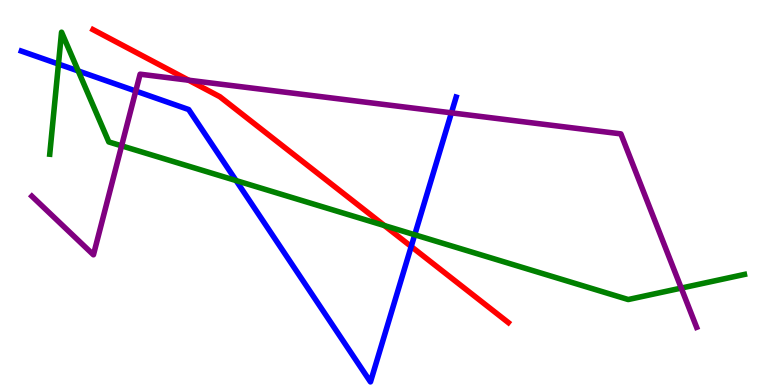[{'lines': ['blue', 'red'], 'intersections': [{'x': 5.31, 'y': 3.6}]}, {'lines': ['green', 'red'], 'intersections': [{'x': 4.96, 'y': 4.14}]}, {'lines': ['purple', 'red'], 'intersections': [{'x': 2.43, 'y': 7.92}]}, {'lines': ['blue', 'green'], 'intersections': [{'x': 0.754, 'y': 8.34}, {'x': 1.01, 'y': 8.16}, {'x': 3.05, 'y': 5.31}, {'x': 5.35, 'y': 3.9}]}, {'lines': ['blue', 'purple'], 'intersections': [{'x': 1.75, 'y': 7.64}, {'x': 5.82, 'y': 7.07}]}, {'lines': ['green', 'purple'], 'intersections': [{'x': 1.57, 'y': 6.21}, {'x': 8.79, 'y': 2.52}]}]